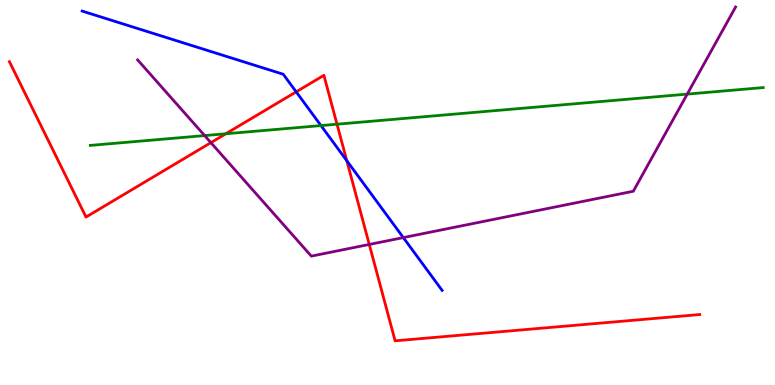[{'lines': ['blue', 'red'], 'intersections': [{'x': 3.82, 'y': 7.61}, {'x': 4.47, 'y': 5.83}]}, {'lines': ['green', 'red'], 'intersections': [{'x': 2.91, 'y': 6.53}, {'x': 4.35, 'y': 6.77}]}, {'lines': ['purple', 'red'], 'intersections': [{'x': 2.72, 'y': 6.29}, {'x': 4.76, 'y': 3.65}]}, {'lines': ['blue', 'green'], 'intersections': [{'x': 4.14, 'y': 6.74}]}, {'lines': ['blue', 'purple'], 'intersections': [{'x': 5.2, 'y': 3.83}]}, {'lines': ['green', 'purple'], 'intersections': [{'x': 2.64, 'y': 6.48}, {'x': 8.87, 'y': 7.56}]}]